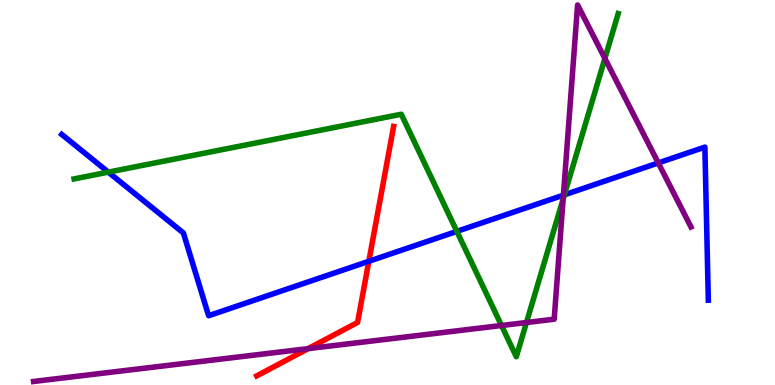[{'lines': ['blue', 'red'], 'intersections': [{'x': 4.76, 'y': 3.21}]}, {'lines': ['green', 'red'], 'intersections': []}, {'lines': ['purple', 'red'], 'intersections': [{'x': 3.98, 'y': 0.945}]}, {'lines': ['blue', 'green'], 'intersections': [{'x': 1.4, 'y': 5.53}, {'x': 5.89, 'y': 3.99}, {'x': 7.28, 'y': 4.94}]}, {'lines': ['blue', 'purple'], 'intersections': [{'x': 7.27, 'y': 4.93}, {'x': 8.49, 'y': 5.77}]}, {'lines': ['green', 'purple'], 'intersections': [{'x': 6.47, 'y': 1.55}, {'x': 6.79, 'y': 1.62}, {'x': 7.27, 'y': 4.83}, {'x': 7.81, 'y': 8.48}]}]